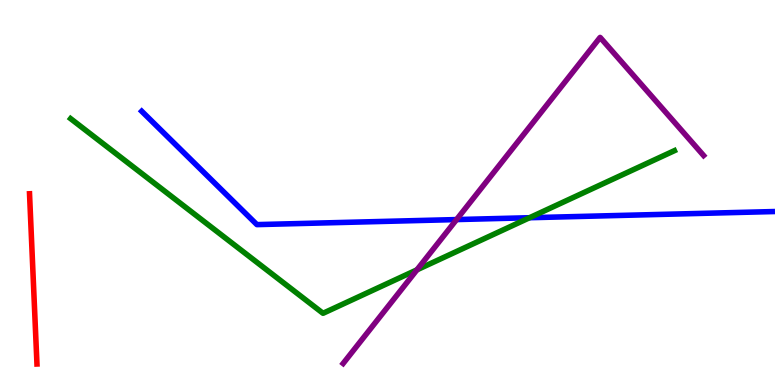[{'lines': ['blue', 'red'], 'intersections': []}, {'lines': ['green', 'red'], 'intersections': []}, {'lines': ['purple', 'red'], 'intersections': []}, {'lines': ['blue', 'green'], 'intersections': [{'x': 6.83, 'y': 4.34}]}, {'lines': ['blue', 'purple'], 'intersections': [{'x': 5.89, 'y': 4.3}]}, {'lines': ['green', 'purple'], 'intersections': [{'x': 5.38, 'y': 2.99}]}]